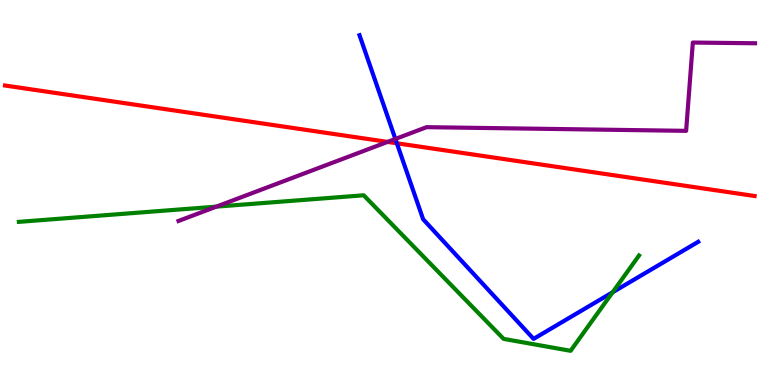[{'lines': ['blue', 'red'], 'intersections': [{'x': 5.12, 'y': 6.28}]}, {'lines': ['green', 'red'], 'intersections': []}, {'lines': ['purple', 'red'], 'intersections': [{'x': 5.0, 'y': 6.31}]}, {'lines': ['blue', 'green'], 'intersections': [{'x': 7.9, 'y': 2.41}]}, {'lines': ['blue', 'purple'], 'intersections': [{'x': 5.1, 'y': 6.39}]}, {'lines': ['green', 'purple'], 'intersections': [{'x': 2.79, 'y': 4.63}]}]